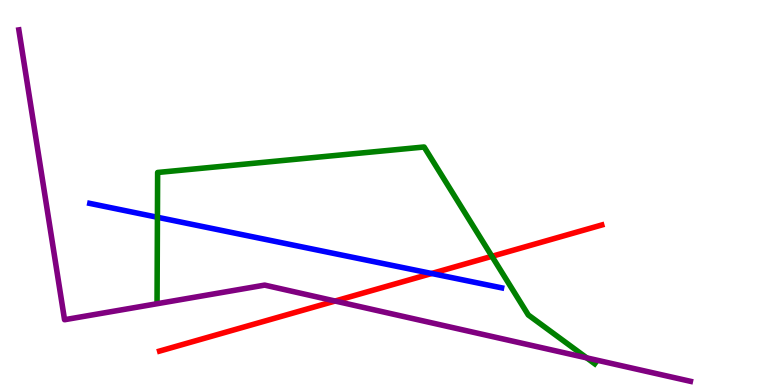[{'lines': ['blue', 'red'], 'intersections': [{'x': 5.57, 'y': 2.9}]}, {'lines': ['green', 'red'], 'intersections': [{'x': 6.35, 'y': 3.34}]}, {'lines': ['purple', 'red'], 'intersections': [{'x': 4.32, 'y': 2.18}]}, {'lines': ['blue', 'green'], 'intersections': [{'x': 2.03, 'y': 4.36}]}, {'lines': ['blue', 'purple'], 'intersections': []}, {'lines': ['green', 'purple'], 'intersections': [{'x': 7.57, 'y': 0.704}]}]